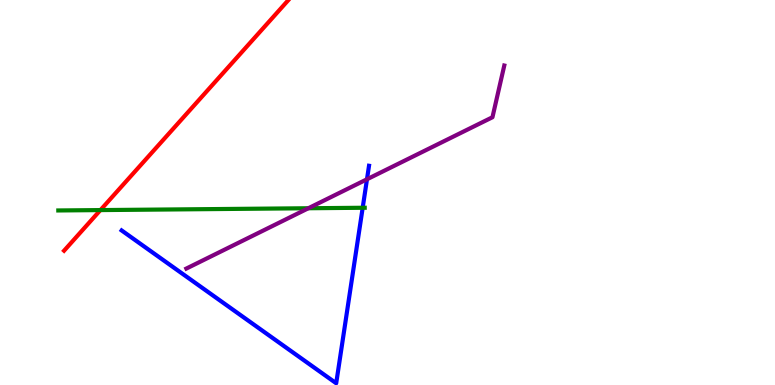[{'lines': ['blue', 'red'], 'intersections': []}, {'lines': ['green', 'red'], 'intersections': [{'x': 1.3, 'y': 4.54}]}, {'lines': ['purple', 'red'], 'intersections': []}, {'lines': ['blue', 'green'], 'intersections': [{'x': 4.68, 'y': 4.6}]}, {'lines': ['blue', 'purple'], 'intersections': [{'x': 4.74, 'y': 5.34}]}, {'lines': ['green', 'purple'], 'intersections': [{'x': 3.98, 'y': 4.59}]}]